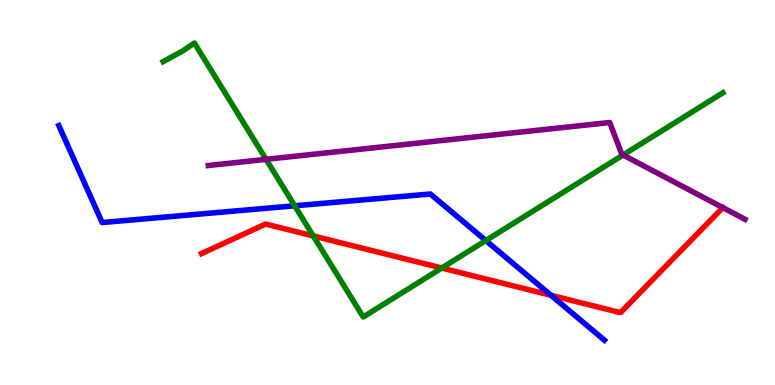[{'lines': ['blue', 'red'], 'intersections': [{'x': 7.11, 'y': 2.33}]}, {'lines': ['green', 'red'], 'intersections': [{'x': 4.04, 'y': 3.87}, {'x': 5.7, 'y': 3.04}]}, {'lines': ['purple', 'red'], 'intersections': [{'x': 9.33, 'y': 4.61}]}, {'lines': ['blue', 'green'], 'intersections': [{'x': 3.8, 'y': 4.65}, {'x': 6.27, 'y': 3.75}]}, {'lines': ['blue', 'purple'], 'intersections': []}, {'lines': ['green', 'purple'], 'intersections': [{'x': 3.43, 'y': 5.86}, {'x': 8.04, 'y': 5.97}]}]